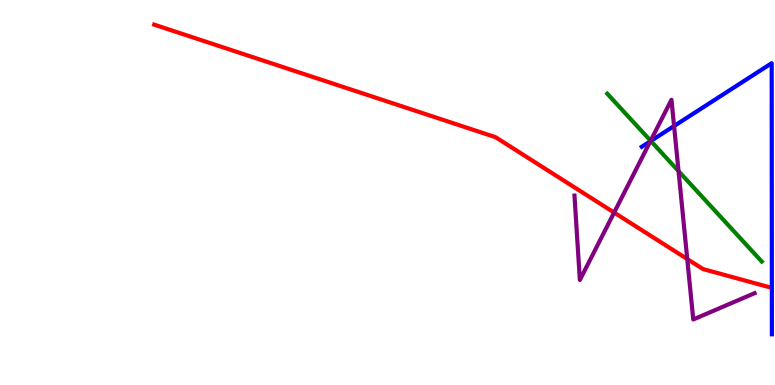[{'lines': ['blue', 'red'], 'intersections': []}, {'lines': ['green', 'red'], 'intersections': []}, {'lines': ['purple', 'red'], 'intersections': [{'x': 7.92, 'y': 4.48}, {'x': 8.87, 'y': 3.27}]}, {'lines': ['blue', 'green'], 'intersections': [{'x': 8.4, 'y': 6.34}]}, {'lines': ['blue', 'purple'], 'intersections': [{'x': 8.39, 'y': 6.33}, {'x': 8.7, 'y': 6.73}]}, {'lines': ['green', 'purple'], 'intersections': [{'x': 8.4, 'y': 6.34}, {'x': 8.76, 'y': 5.56}]}]